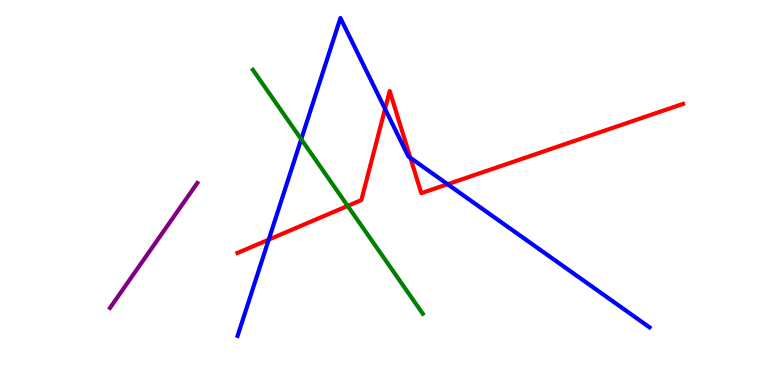[{'lines': ['blue', 'red'], 'intersections': [{'x': 3.47, 'y': 3.78}, {'x': 4.97, 'y': 7.17}, {'x': 5.3, 'y': 5.9}, {'x': 5.78, 'y': 5.22}]}, {'lines': ['green', 'red'], 'intersections': [{'x': 4.49, 'y': 4.65}]}, {'lines': ['purple', 'red'], 'intersections': []}, {'lines': ['blue', 'green'], 'intersections': [{'x': 3.89, 'y': 6.38}]}, {'lines': ['blue', 'purple'], 'intersections': []}, {'lines': ['green', 'purple'], 'intersections': []}]